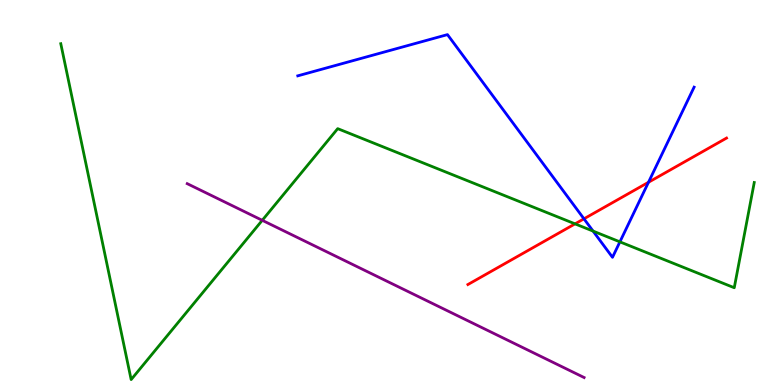[{'lines': ['blue', 'red'], 'intersections': [{'x': 7.54, 'y': 4.32}, {'x': 8.37, 'y': 5.27}]}, {'lines': ['green', 'red'], 'intersections': [{'x': 7.42, 'y': 4.19}]}, {'lines': ['purple', 'red'], 'intersections': []}, {'lines': ['blue', 'green'], 'intersections': [{'x': 7.65, 'y': 4.0}, {'x': 8.0, 'y': 3.72}]}, {'lines': ['blue', 'purple'], 'intersections': []}, {'lines': ['green', 'purple'], 'intersections': [{'x': 3.38, 'y': 4.28}]}]